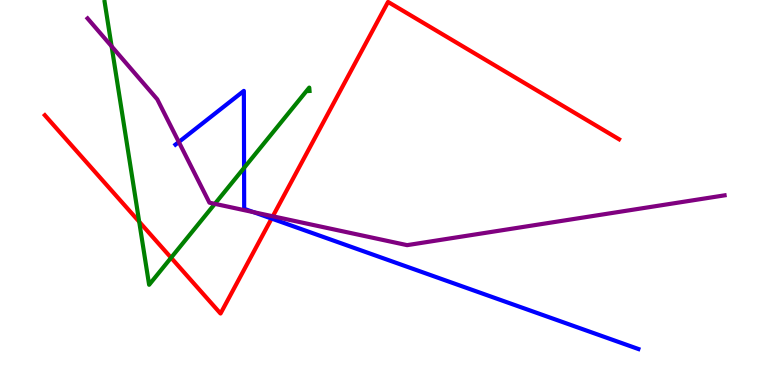[{'lines': ['blue', 'red'], 'intersections': [{'x': 3.5, 'y': 4.32}]}, {'lines': ['green', 'red'], 'intersections': [{'x': 1.8, 'y': 4.24}, {'x': 2.21, 'y': 3.31}]}, {'lines': ['purple', 'red'], 'intersections': [{'x': 3.52, 'y': 4.38}]}, {'lines': ['blue', 'green'], 'intersections': [{'x': 3.15, 'y': 5.64}]}, {'lines': ['blue', 'purple'], 'intersections': [{'x': 2.31, 'y': 6.31}, {'x': 3.27, 'y': 4.49}]}, {'lines': ['green', 'purple'], 'intersections': [{'x': 1.44, 'y': 8.8}, {'x': 2.77, 'y': 4.71}]}]